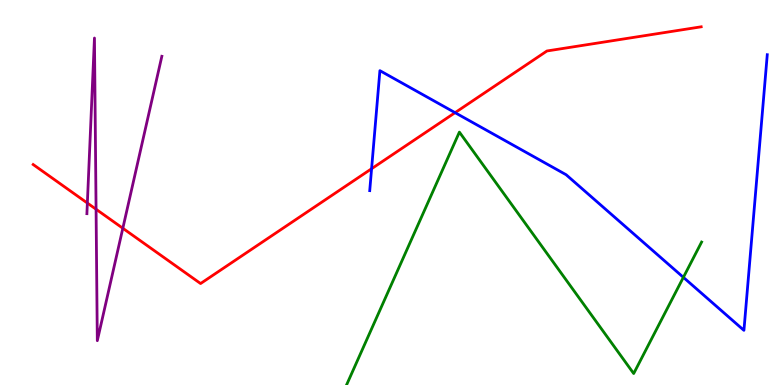[{'lines': ['blue', 'red'], 'intersections': [{'x': 4.79, 'y': 5.62}, {'x': 5.87, 'y': 7.07}]}, {'lines': ['green', 'red'], 'intersections': []}, {'lines': ['purple', 'red'], 'intersections': [{'x': 1.13, 'y': 4.73}, {'x': 1.24, 'y': 4.57}, {'x': 1.58, 'y': 4.07}]}, {'lines': ['blue', 'green'], 'intersections': [{'x': 8.82, 'y': 2.8}]}, {'lines': ['blue', 'purple'], 'intersections': []}, {'lines': ['green', 'purple'], 'intersections': []}]